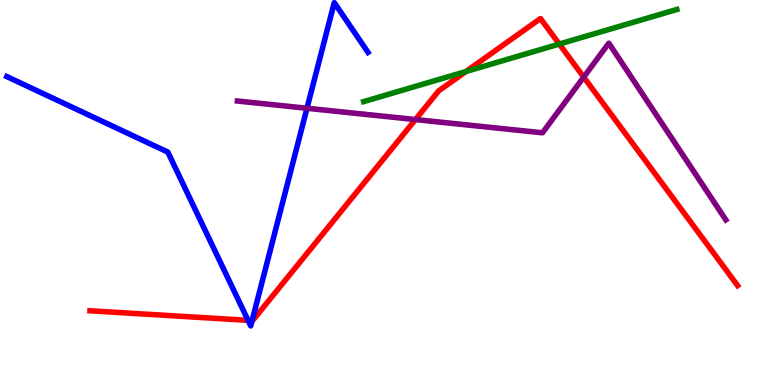[{'lines': ['blue', 'red'], 'intersections': [{'x': 3.2, 'y': 1.68}, {'x': 3.25, 'y': 1.67}]}, {'lines': ['green', 'red'], 'intersections': [{'x': 6.01, 'y': 8.14}, {'x': 7.22, 'y': 8.86}]}, {'lines': ['purple', 'red'], 'intersections': [{'x': 5.36, 'y': 6.89}, {'x': 7.53, 'y': 8.0}]}, {'lines': ['blue', 'green'], 'intersections': []}, {'lines': ['blue', 'purple'], 'intersections': [{'x': 3.96, 'y': 7.19}]}, {'lines': ['green', 'purple'], 'intersections': []}]